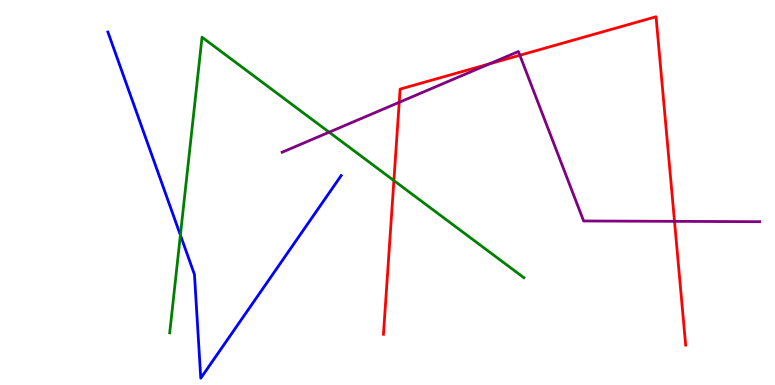[{'lines': ['blue', 'red'], 'intersections': []}, {'lines': ['green', 'red'], 'intersections': [{'x': 5.08, 'y': 5.31}]}, {'lines': ['purple', 'red'], 'intersections': [{'x': 5.15, 'y': 7.34}, {'x': 6.32, 'y': 8.34}, {'x': 6.71, 'y': 8.56}, {'x': 8.7, 'y': 4.25}]}, {'lines': ['blue', 'green'], 'intersections': [{'x': 2.33, 'y': 3.89}]}, {'lines': ['blue', 'purple'], 'intersections': []}, {'lines': ['green', 'purple'], 'intersections': [{'x': 4.25, 'y': 6.57}]}]